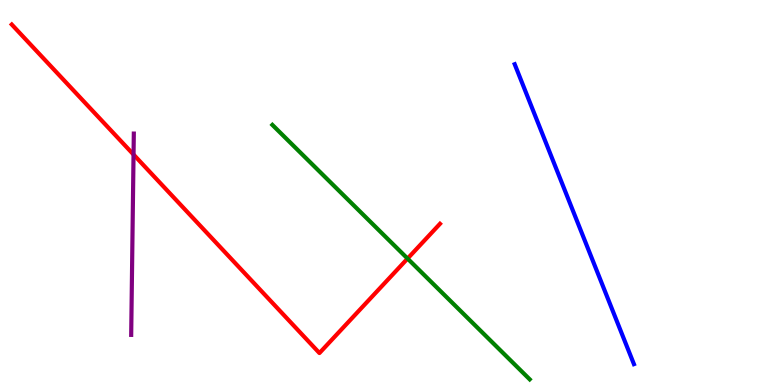[{'lines': ['blue', 'red'], 'intersections': []}, {'lines': ['green', 'red'], 'intersections': [{'x': 5.26, 'y': 3.28}]}, {'lines': ['purple', 'red'], 'intersections': [{'x': 1.72, 'y': 5.99}]}, {'lines': ['blue', 'green'], 'intersections': []}, {'lines': ['blue', 'purple'], 'intersections': []}, {'lines': ['green', 'purple'], 'intersections': []}]